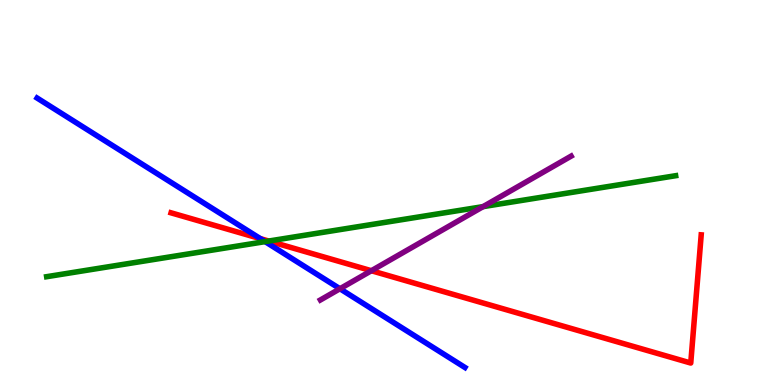[{'lines': ['blue', 'red'], 'intersections': [{'x': 3.36, 'y': 3.8}]}, {'lines': ['green', 'red'], 'intersections': [{'x': 3.47, 'y': 3.74}]}, {'lines': ['purple', 'red'], 'intersections': [{'x': 4.79, 'y': 2.97}]}, {'lines': ['blue', 'green'], 'intersections': [{'x': 3.42, 'y': 3.72}]}, {'lines': ['blue', 'purple'], 'intersections': [{'x': 4.39, 'y': 2.5}]}, {'lines': ['green', 'purple'], 'intersections': [{'x': 6.23, 'y': 4.63}]}]